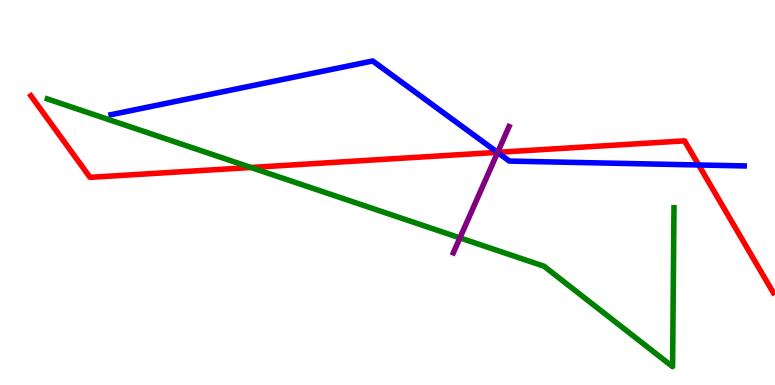[{'lines': ['blue', 'red'], 'intersections': [{'x': 6.42, 'y': 6.04}, {'x': 9.01, 'y': 5.71}]}, {'lines': ['green', 'red'], 'intersections': [{'x': 3.24, 'y': 5.65}]}, {'lines': ['purple', 'red'], 'intersections': [{'x': 6.42, 'y': 6.04}]}, {'lines': ['blue', 'green'], 'intersections': []}, {'lines': ['blue', 'purple'], 'intersections': [{'x': 6.42, 'y': 6.04}]}, {'lines': ['green', 'purple'], 'intersections': [{'x': 5.93, 'y': 3.82}]}]